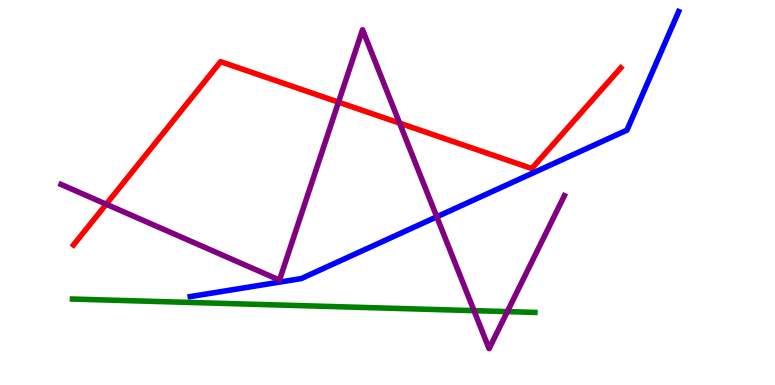[{'lines': ['blue', 'red'], 'intersections': []}, {'lines': ['green', 'red'], 'intersections': []}, {'lines': ['purple', 'red'], 'intersections': [{'x': 1.37, 'y': 4.7}, {'x': 4.37, 'y': 7.35}, {'x': 5.16, 'y': 6.8}]}, {'lines': ['blue', 'green'], 'intersections': []}, {'lines': ['blue', 'purple'], 'intersections': [{'x': 5.64, 'y': 4.37}]}, {'lines': ['green', 'purple'], 'intersections': [{'x': 6.12, 'y': 1.93}, {'x': 6.55, 'y': 1.91}]}]